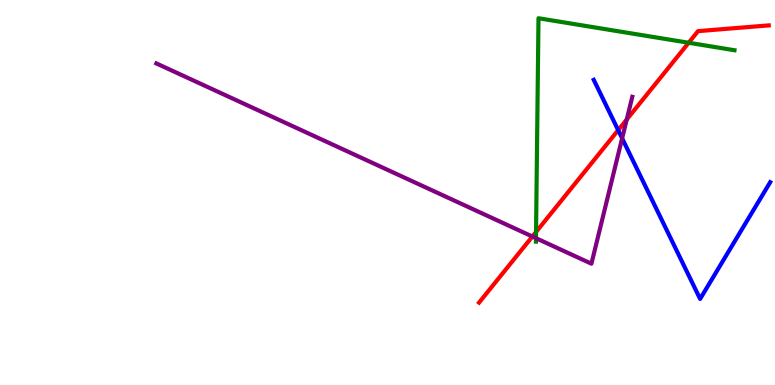[{'lines': ['blue', 'red'], 'intersections': [{'x': 7.98, 'y': 6.62}]}, {'lines': ['green', 'red'], 'intersections': [{'x': 6.92, 'y': 3.98}, {'x': 8.89, 'y': 8.89}]}, {'lines': ['purple', 'red'], 'intersections': [{'x': 6.87, 'y': 3.86}, {'x': 8.09, 'y': 6.9}]}, {'lines': ['blue', 'green'], 'intersections': []}, {'lines': ['blue', 'purple'], 'intersections': [{'x': 8.03, 'y': 6.41}]}, {'lines': ['green', 'purple'], 'intersections': [{'x': 6.92, 'y': 3.81}]}]